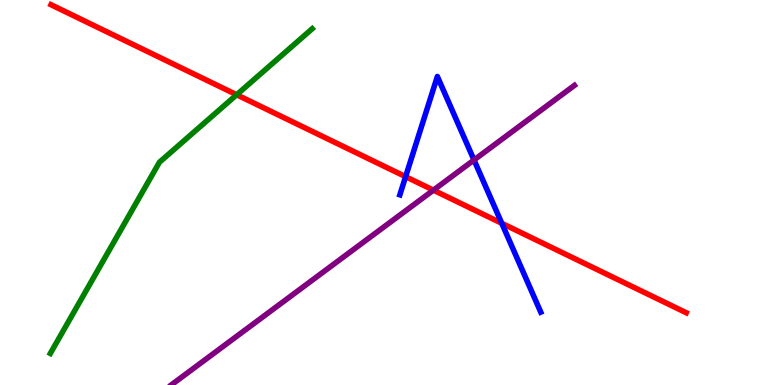[{'lines': ['blue', 'red'], 'intersections': [{'x': 5.23, 'y': 5.41}, {'x': 6.47, 'y': 4.2}]}, {'lines': ['green', 'red'], 'intersections': [{'x': 3.05, 'y': 7.54}]}, {'lines': ['purple', 'red'], 'intersections': [{'x': 5.59, 'y': 5.06}]}, {'lines': ['blue', 'green'], 'intersections': []}, {'lines': ['blue', 'purple'], 'intersections': [{'x': 6.12, 'y': 5.84}]}, {'lines': ['green', 'purple'], 'intersections': []}]